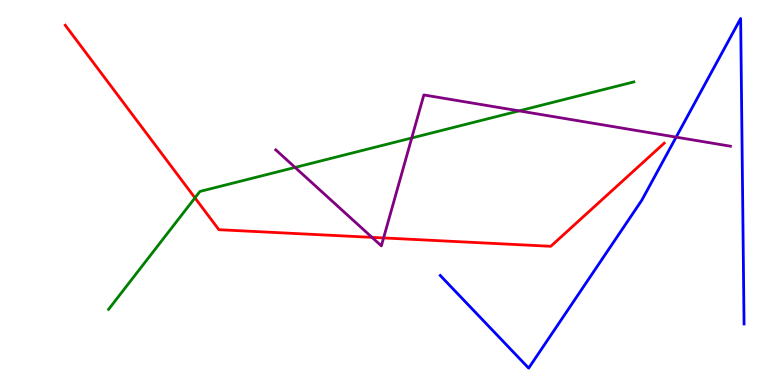[{'lines': ['blue', 'red'], 'intersections': []}, {'lines': ['green', 'red'], 'intersections': [{'x': 2.52, 'y': 4.86}]}, {'lines': ['purple', 'red'], 'intersections': [{'x': 4.8, 'y': 3.83}, {'x': 4.95, 'y': 3.82}]}, {'lines': ['blue', 'green'], 'intersections': []}, {'lines': ['blue', 'purple'], 'intersections': [{'x': 8.72, 'y': 6.44}]}, {'lines': ['green', 'purple'], 'intersections': [{'x': 3.81, 'y': 5.65}, {'x': 5.31, 'y': 6.42}, {'x': 6.7, 'y': 7.12}]}]